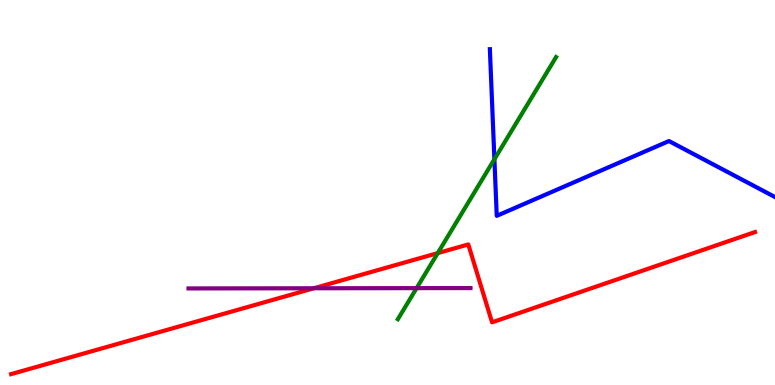[{'lines': ['blue', 'red'], 'intersections': []}, {'lines': ['green', 'red'], 'intersections': [{'x': 5.65, 'y': 3.43}]}, {'lines': ['purple', 'red'], 'intersections': [{'x': 4.05, 'y': 2.51}]}, {'lines': ['blue', 'green'], 'intersections': [{'x': 6.38, 'y': 5.86}]}, {'lines': ['blue', 'purple'], 'intersections': []}, {'lines': ['green', 'purple'], 'intersections': [{'x': 5.38, 'y': 2.52}]}]